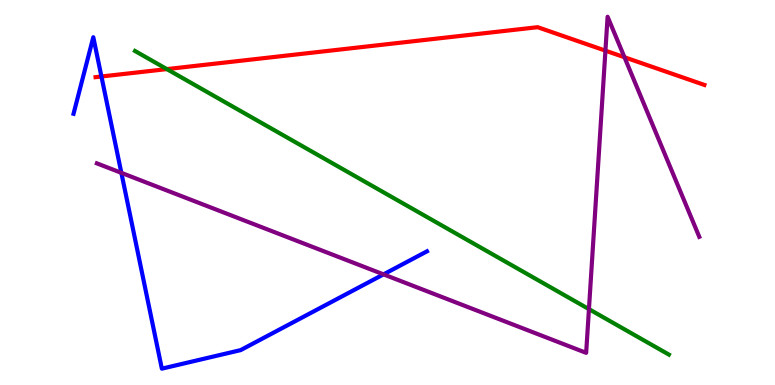[{'lines': ['blue', 'red'], 'intersections': [{'x': 1.31, 'y': 8.01}]}, {'lines': ['green', 'red'], 'intersections': [{'x': 2.15, 'y': 8.21}]}, {'lines': ['purple', 'red'], 'intersections': [{'x': 7.81, 'y': 8.68}, {'x': 8.06, 'y': 8.51}]}, {'lines': ['blue', 'green'], 'intersections': []}, {'lines': ['blue', 'purple'], 'intersections': [{'x': 1.57, 'y': 5.51}, {'x': 4.95, 'y': 2.87}]}, {'lines': ['green', 'purple'], 'intersections': [{'x': 7.6, 'y': 1.97}]}]